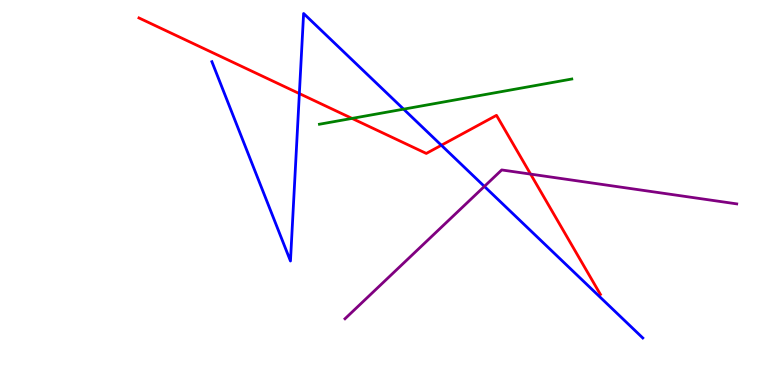[{'lines': ['blue', 'red'], 'intersections': [{'x': 3.86, 'y': 7.57}, {'x': 5.69, 'y': 6.23}]}, {'lines': ['green', 'red'], 'intersections': [{'x': 4.54, 'y': 6.92}]}, {'lines': ['purple', 'red'], 'intersections': [{'x': 6.85, 'y': 5.48}]}, {'lines': ['blue', 'green'], 'intersections': [{'x': 5.21, 'y': 7.16}]}, {'lines': ['blue', 'purple'], 'intersections': [{'x': 6.25, 'y': 5.16}]}, {'lines': ['green', 'purple'], 'intersections': []}]